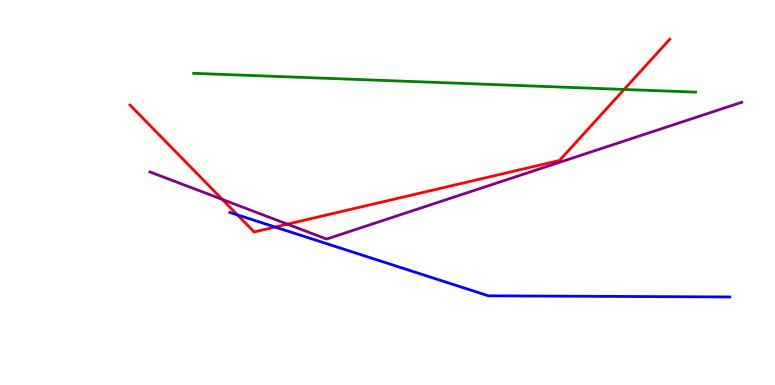[{'lines': ['blue', 'red'], 'intersections': [{'x': 3.06, 'y': 4.42}, {'x': 3.55, 'y': 4.1}]}, {'lines': ['green', 'red'], 'intersections': [{'x': 8.05, 'y': 7.68}]}, {'lines': ['purple', 'red'], 'intersections': [{'x': 2.87, 'y': 4.82}, {'x': 3.71, 'y': 4.18}]}, {'lines': ['blue', 'green'], 'intersections': []}, {'lines': ['blue', 'purple'], 'intersections': []}, {'lines': ['green', 'purple'], 'intersections': []}]